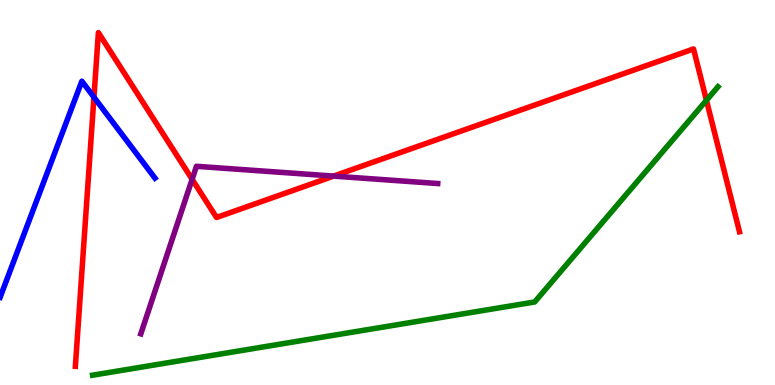[{'lines': ['blue', 'red'], 'intersections': [{'x': 1.21, 'y': 7.48}]}, {'lines': ['green', 'red'], 'intersections': [{'x': 9.12, 'y': 7.39}]}, {'lines': ['purple', 'red'], 'intersections': [{'x': 2.48, 'y': 5.34}, {'x': 4.3, 'y': 5.43}]}, {'lines': ['blue', 'green'], 'intersections': []}, {'lines': ['blue', 'purple'], 'intersections': []}, {'lines': ['green', 'purple'], 'intersections': []}]